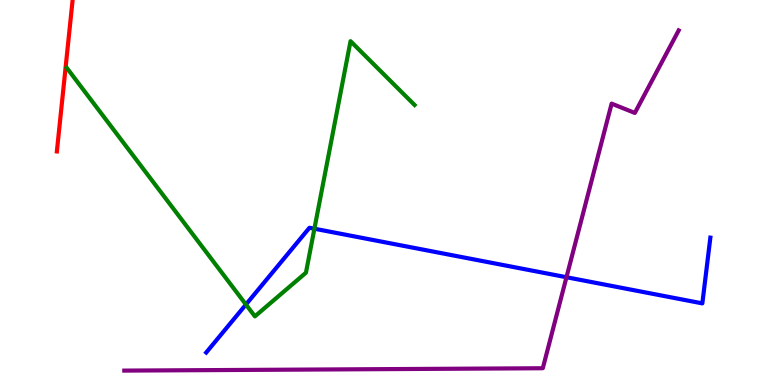[{'lines': ['blue', 'red'], 'intersections': []}, {'lines': ['green', 'red'], 'intersections': []}, {'lines': ['purple', 'red'], 'intersections': []}, {'lines': ['blue', 'green'], 'intersections': [{'x': 3.17, 'y': 2.09}, {'x': 4.06, 'y': 4.06}]}, {'lines': ['blue', 'purple'], 'intersections': [{'x': 7.31, 'y': 2.8}]}, {'lines': ['green', 'purple'], 'intersections': []}]